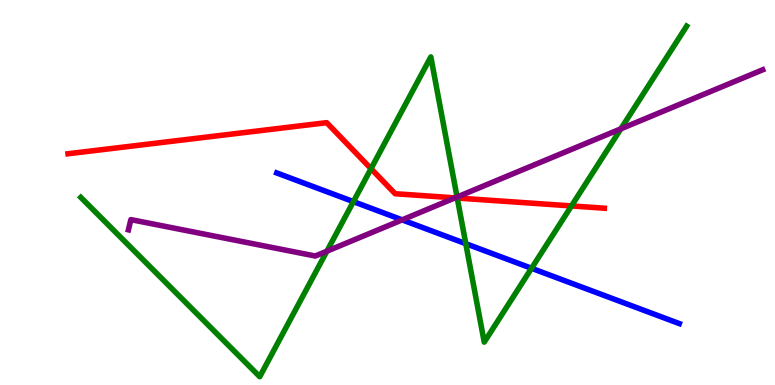[{'lines': ['blue', 'red'], 'intersections': []}, {'lines': ['green', 'red'], 'intersections': [{'x': 4.79, 'y': 5.62}, {'x': 5.9, 'y': 4.86}, {'x': 7.37, 'y': 4.65}]}, {'lines': ['purple', 'red'], 'intersections': [{'x': 5.87, 'y': 4.86}]}, {'lines': ['blue', 'green'], 'intersections': [{'x': 4.56, 'y': 4.76}, {'x': 6.01, 'y': 3.67}, {'x': 6.86, 'y': 3.03}]}, {'lines': ['blue', 'purple'], 'intersections': [{'x': 5.19, 'y': 4.29}]}, {'lines': ['green', 'purple'], 'intersections': [{'x': 4.22, 'y': 3.48}, {'x': 5.9, 'y': 4.88}, {'x': 8.01, 'y': 6.65}]}]